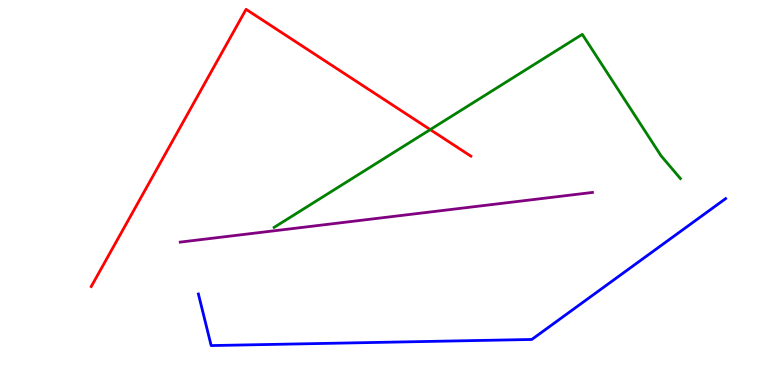[{'lines': ['blue', 'red'], 'intersections': []}, {'lines': ['green', 'red'], 'intersections': [{'x': 5.55, 'y': 6.63}]}, {'lines': ['purple', 'red'], 'intersections': []}, {'lines': ['blue', 'green'], 'intersections': []}, {'lines': ['blue', 'purple'], 'intersections': []}, {'lines': ['green', 'purple'], 'intersections': []}]